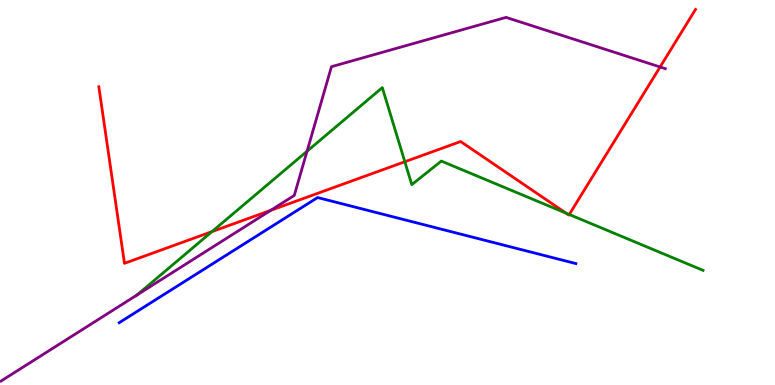[{'lines': ['blue', 'red'], 'intersections': []}, {'lines': ['green', 'red'], 'intersections': [{'x': 2.73, 'y': 3.98}, {'x': 5.22, 'y': 5.8}, {'x': 7.3, 'y': 4.46}, {'x': 7.35, 'y': 4.43}]}, {'lines': ['purple', 'red'], 'intersections': [{'x': 3.49, 'y': 4.54}, {'x': 8.52, 'y': 8.26}]}, {'lines': ['blue', 'green'], 'intersections': []}, {'lines': ['blue', 'purple'], 'intersections': []}, {'lines': ['green', 'purple'], 'intersections': [{'x': 1.77, 'y': 2.34}, {'x': 3.96, 'y': 6.07}]}]